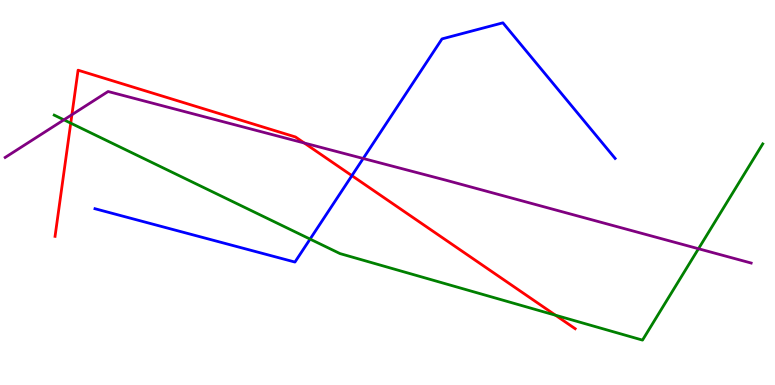[{'lines': ['blue', 'red'], 'intersections': [{'x': 4.54, 'y': 5.44}]}, {'lines': ['green', 'red'], 'intersections': [{'x': 0.913, 'y': 6.8}, {'x': 7.17, 'y': 1.81}]}, {'lines': ['purple', 'red'], 'intersections': [{'x': 0.928, 'y': 7.02}, {'x': 3.93, 'y': 6.29}]}, {'lines': ['blue', 'green'], 'intersections': [{'x': 4.0, 'y': 3.79}]}, {'lines': ['blue', 'purple'], 'intersections': [{'x': 4.69, 'y': 5.88}]}, {'lines': ['green', 'purple'], 'intersections': [{'x': 0.824, 'y': 6.89}, {'x': 9.01, 'y': 3.54}]}]